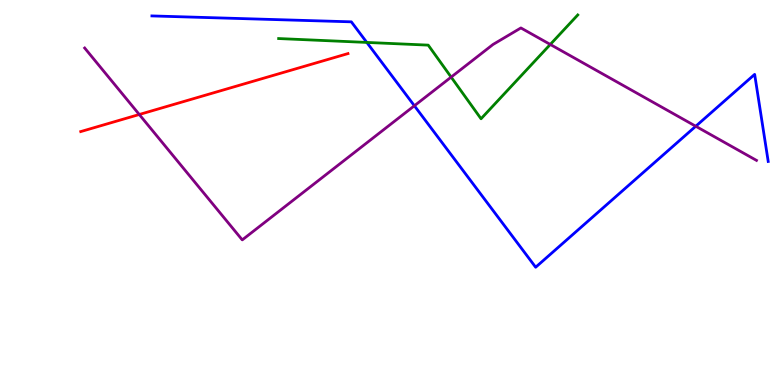[{'lines': ['blue', 'red'], 'intersections': []}, {'lines': ['green', 'red'], 'intersections': []}, {'lines': ['purple', 'red'], 'intersections': [{'x': 1.8, 'y': 7.03}]}, {'lines': ['blue', 'green'], 'intersections': [{'x': 4.73, 'y': 8.9}]}, {'lines': ['blue', 'purple'], 'intersections': [{'x': 5.35, 'y': 7.25}, {'x': 8.98, 'y': 6.72}]}, {'lines': ['green', 'purple'], 'intersections': [{'x': 5.82, 'y': 8.0}, {'x': 7.1, 'y': 8.85}]}]